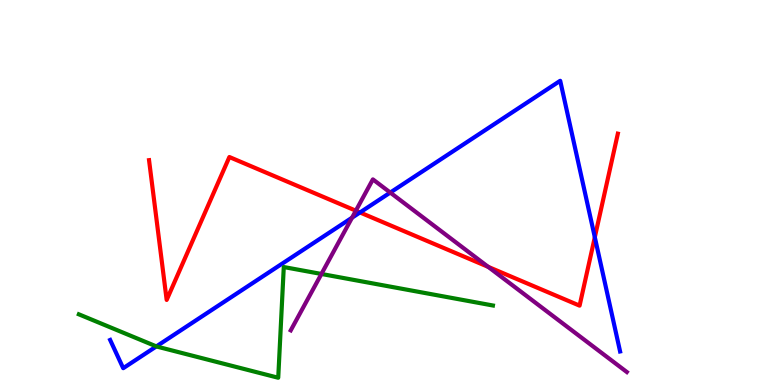[{'lines': ['blue', 'red'], 'intersections': [{'x': 4.65, 'y': 4.48}, {'x': 7.68, 'y': 3.84}]}, {'lines': ['green', 'red'], 'intersections': []}, {'lines': ['purple', 'red'], 'intersections': [{'x': 4.59, 'y': 4.53}, {'x': 6.3, 'y': 3.07}]}, {'lines': ['blue', 'green'], 'intersections': [{'x': 2.02, 'y': 1.0}]}, {'lines': ['blue', 'purple'], 'intersections': [{'x': 4.54, 'y': 4.35}, {'x': 5.04, 'y': 5.0}]}, {'lines': ['green', 'purple'], 'intersections': [{'x': 4.15, 'y': 2.88}]}]